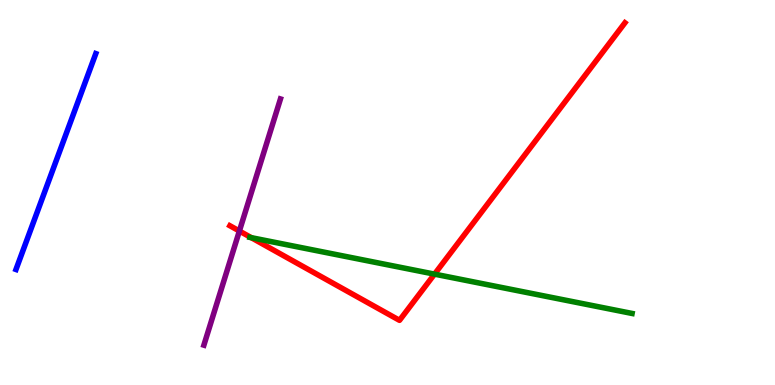[{'lines': ['blue', 'red'], 'intersections': []}, {'lines': ['green', 'red'], 'intersections': [{'x': 3.24, 'y': 3.83}, {'x': 5.61, 'y': 2.88}]}, {'lines': ['purple', 'red'], 'intersections': [{'x': 3.09, 'y': 4.0}]}, {'lines': ['blue', 'green'], 'intersections': []}, {'lines': ['blue', 'purple'], 'intersections': []}, {'lines': ['green', 'purple'], 'intersections': []}]